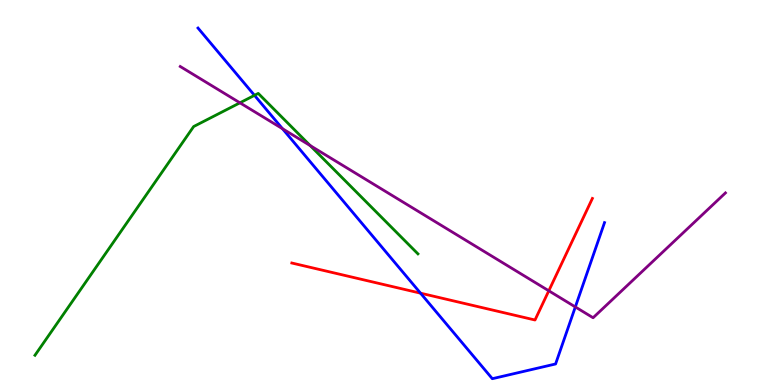[{'lines': ['blue', 'red'], 'intersections': [{'x': 5.43, 'y': 2.39}]}, {'lines': ['green', 'red'], 'intersections': []}, {'lines': ['purple', 'red'], 'intersections': [{'x': 7.08, 'y': 2.45}]}, {'lines': ['blue', 'green'], 'intersections': [{'x': 3.28, 'y': 7.52}]}, {'lines': ['blue', 'purple'], 'intersections': [{'x': 3.65, 'y': 6.66}, {'x': 7.42, 'y': 2.03}]}, {'lines': ['green', 'purple'], 'intersections': [{'x': 3.1, 'y': 7.33}, {'x': 4.0, 'y': 6.22}]}]